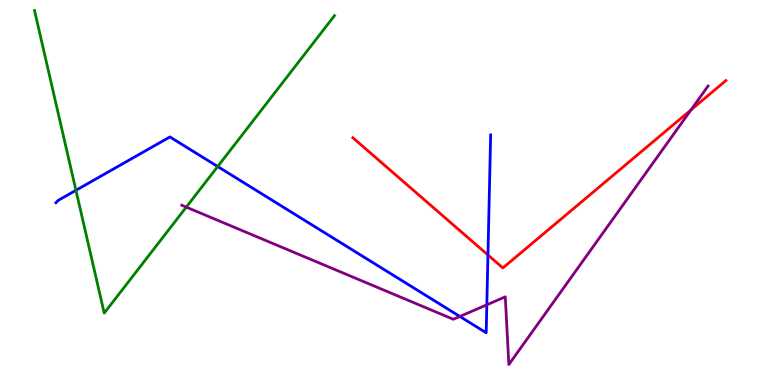[{'lines': ['blue', 'red'], 'intersections': [{'x': 6.3, 'y': 3.38}]}, {'lines': ['green', 'red'], 'intersections': []}, {'lines': ['purple', 'red'], 'intersections': [{'x': 8.92, 'y': 7.15}]}, {'lines': ['blue', 'green'], 'intersections': [{'x': 0.98, 'y': 5.06}, {'x': 2.81, 'y': 5.67}]}, {'lines': ['blue', 'purple'], 'intersections': [{'x': 5.93, 'y': 1.78}, {'x': 6.28, 'y': 2.08}]}, {'lines': ['green', 'purple'], 'intersections': [{'x': 2.4, 'y': 4.62}]}]